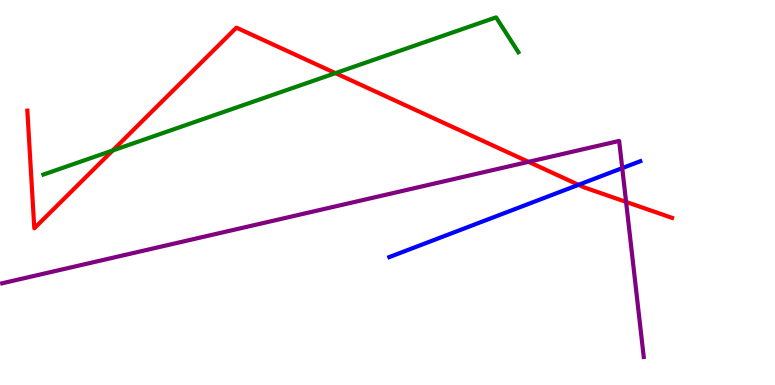[{'lines': ['blue', 'red'], 'intersections': [{'x': 7.46, 'y': 5.2}]}, {'lines': ['green', 'red'], 'intersections': [{'x': 1.45, 'y': 6.09}, {'x': 4.33, 'y': 8.1}]}, {'lines': ['purple', 'red'], 'intersections': [{'x': 6.82, 'y': 5.8}, {'x': 8.08, 'y': 4.76}]}, {'lines': ['blue', 'green'], 'intersections': []}, {'lines': ['blue', 'purple'], 'intersections': [{'x': 8.03, 'y': 5.63}]}, {'lines': ['green', 'purple'], 'intersections': []}]